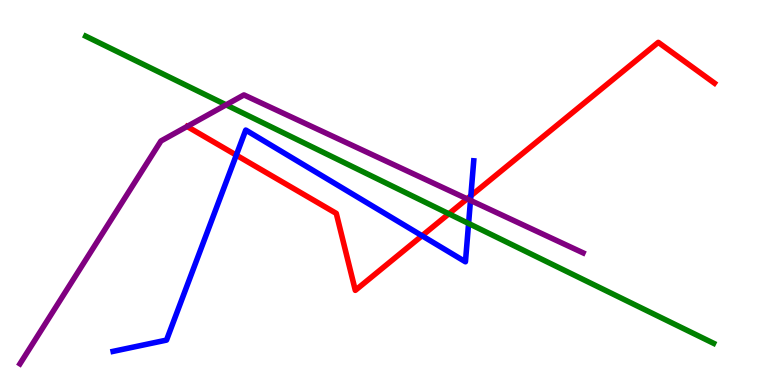[{'lines': ['blue', 'red'], 'intersections': [{'x': 3.05, 'y': 5.97}, {'x': 5.45, 'y': 3.88}, {'x': 6.08, 'y': 4.91}]}, {'lines': ['green', 'red'], 'intersections': [{'x': 5.79, 'y': 4.45}]}, {'lines': ['purple', 'red'], 'intersections': [{'x': 6.03, 'y': 4.84}]}, {'lines': ['blue', 'green'], 'intersections': [{'x': 6.05, 'y': 4.2}]}, {'lines': ['blue', 'purple'], 'intersections': [{'x': 6.07, 'y': 4.79}]}, {'lines': ['green', 'purple'], 'intersections': [{'x': 2.92, 'y': 7.28}]}]